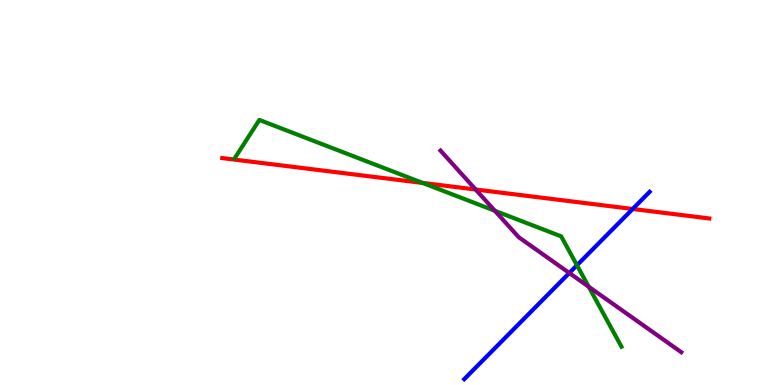[{'lines': ['blue', 'red'], 'intersections': [{'x': 8.16, 'y': 4.57}]}, {'lines': ['green', 'red'], 'intersections': [{'x': 5.45, 'y': 5.25}]}, {'lines': ['purple', 'red'], 'intersections': [{'x': 6.14, 'y': 5.08}]}, {'lines': ['blue', 'green'], 'intersections': [{'x': 7.44, 'y': 3.11}]}, {'lines': ['blue', 'purple'], 'intersections': [{'x': 7.35, 'y': 2.91}]}, {'lines': ['green', 'purple'], 'intersections': [{'x': 6.39, 'y': 4.53}, {'x': 7.6, 'y': 2.55}]}]